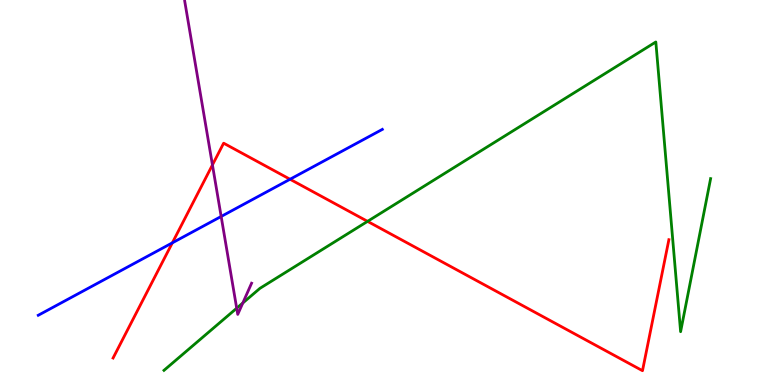[{'lines': ['blue', 'red'], 'intersections': [{'x': 2.22, 'y': 3.69}, {'x': 3.74, 'y': 5.34}]}, {'lines': ['green', 'red'], 'intersections': [{'x': 4.74, 'y': 4.25}]}, {'lines': ['purple', 'red'], 'intersections': [{'x': 2.74, 'y': 5.72}]}, {'lines': ['blue', 'green'], 'intersections': []}, {'lines': ['blue', 'purple'], 'intersections': [{'x': 2.85, 'y': 4.38}]}, {'lines': ['green', 'purple'], 'intersections': [{'x': 3.05, 'y': 1.99}, {'x': 3.13, 'y': 2.13}]}]